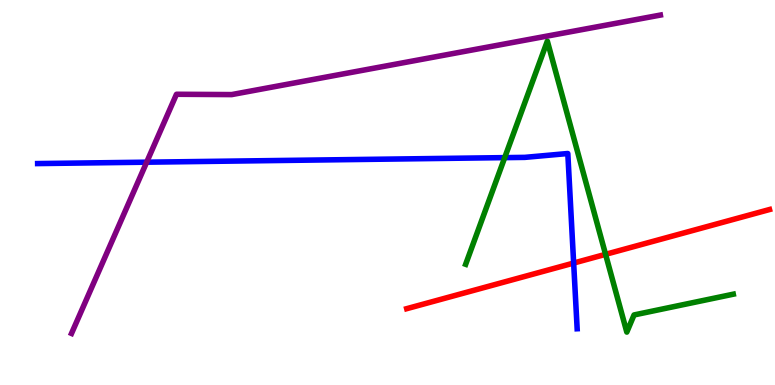[{'lines': ['blue', 'red'], 'intersections': [{'x': 7.4, 'y': 3.17}]}, {'lines': ['green', 'red'], 'intersections': [{'x': 7.81, 'y': 3.39}]}, {'lines': ['purple', 'red'], 'intersections': []}, {'lines': ['blue', 'green'], 'intersections': [{'x': 6.51, 'y': 5.91}]}, {'lines': ['blue', 'purple'], 'intersections': [{'x': 1.89, 'y': 5.79}]}, {'lines': ['green', 'purple'], 'intersections': []}]